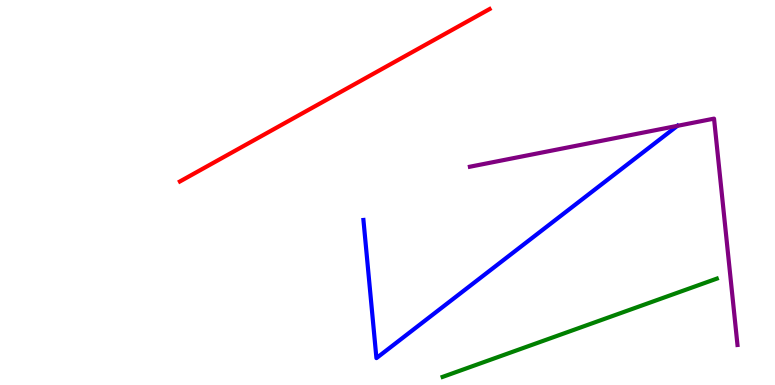[{'lines': ['blue', 'red'], 'intersections': []}, {'lines': ['green', 'red'], 'intersections': []}, {'lines': ['purple', 'red'], 'intersections': []}, {'lines': ['blue', 'green'], 'intersections': []}, {'lines': ['blue', 'purple'], 'intersections': [{'x': 8.74, 'y': 6.73}]}, {'lines': ['green', 'purple'], 'intersections': []}]